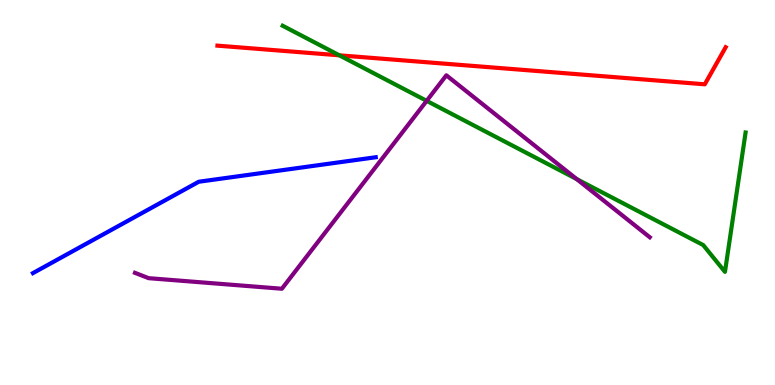[{'lines': ['blue', 'red'], 'intersections': []}, {'lines': ['green', 'red'], 'intersections': [{'x': 4.38, 'y': 8.56}]}, {'lines': ['purple', 'red'], 'intersections': []}, {'lines': ['blue', 'green'], 'intersections': []}, {'lines': ['blue', 'purple'], 'intersections': []}, {'lines': ['green', 'purple'], 'intersections': [{'x': 5.51, 'y': 7.38}, {'x': 7.44, 'y': 5.35}]}]